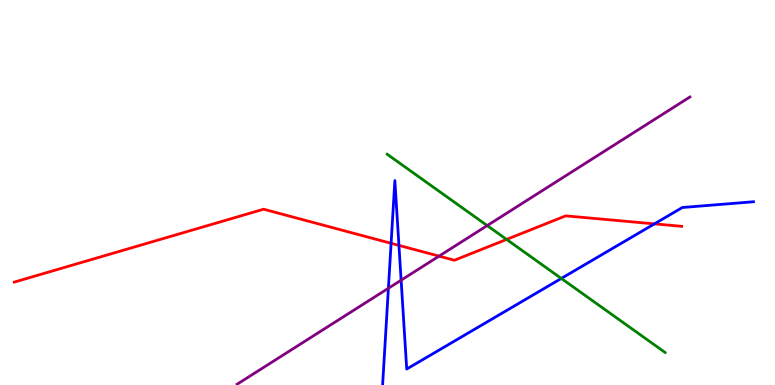[{'lines': ['blue', 'red'], 'intersections': [{'x': 5.05, 'y': 3.68}, {'x': 5.15, 'y': 3.63}, {'x': 8.44, 'y': 4.19}]}, {'lines': ['green', 'red'], 'intersections': [{'x': 6.54, 'y': 3.78}]}, {'lines': ['purple', 'red'], 'intersections': [{'x': 5.67, 'y': 3.35}]}, {'lines': ['blue', 'green'], 'intersections': [{'x': 7.24, 'y': 2.77}]}, {'lines': ['blue', 'purple'], 'intersections': [{'x': 5.01, 'y': 2.51}, {'x': 5.18, 'y': 2.72}]}, {'lines': ['green', 'purple'], 'intersections': [{'x': 6.29, 'y': 4.14}]}]